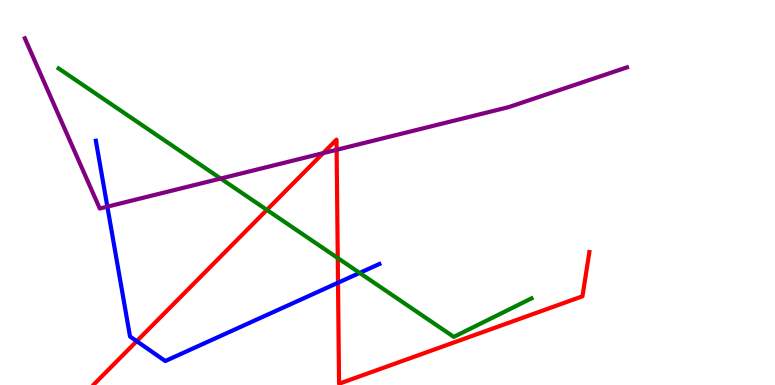[{'lines': ['blue', 'red'], 'intersections': [{'x': 1.76, 'y': 1.14}, {'x': 4.36, 'y': 2.66}]}, {'lines': ['green', 'red'], 'intersections': [{'x': 3.44, 'y': 4.55}, {'x': 4.36, 'y': 3.3}]}, {'lines': ['purple', 'red'], 'intersections': [{'x': 4.17, 'y': 6.02}, {'x': 4.34, 'y': 6.11}]}, {'lines': ['blue', 'green'], 'intersections': [{'x': 4.64, 'y': 2.91}]}, {'lines': ['blue', 'purple'], 'intersections': [{'x': 1.39, 'y': 4.63}]}, {'lines': ['green', 'purple'], 'intersections': [{'x': 2.85, 'y': 5.36}]}]